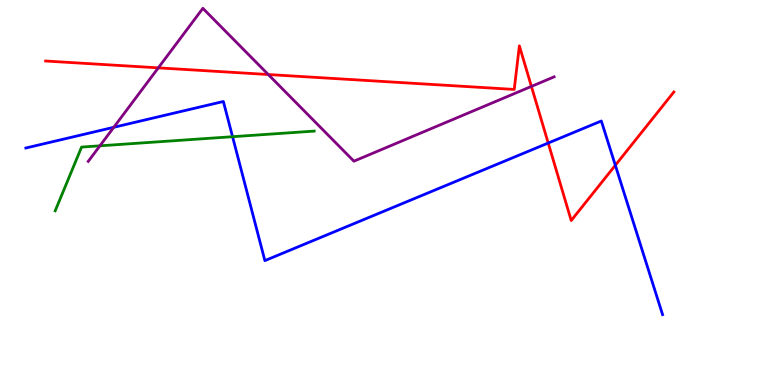[{'lines': ['blue', 'red'], 'intersections': [{'x': 7.07, 'y': 6.28}, {'x': 7.94, 'y': 5.71}]}, {'lines': ['green', 'red'], 'intersections': []}, {'lines': ['purple', 'red'], 'intersections': [{'x': 2.04, 'y': 8.24}, {'x': 3.46, 'y': 8.06}, {'x': 6.86, 'y': 7.76}]}, {'lines': ['blue', 'green'], 'intersections': [{'x': 3.0, 'y': 6.45}]}, {'lines': ['blue', 'purple'], 'intersections': [{'x': 1.47, 'y': 6.69}]}, {'lines': ['green', 'purple'], 'intersections': [{'x': 1.29, 'y': 6.21}]}]